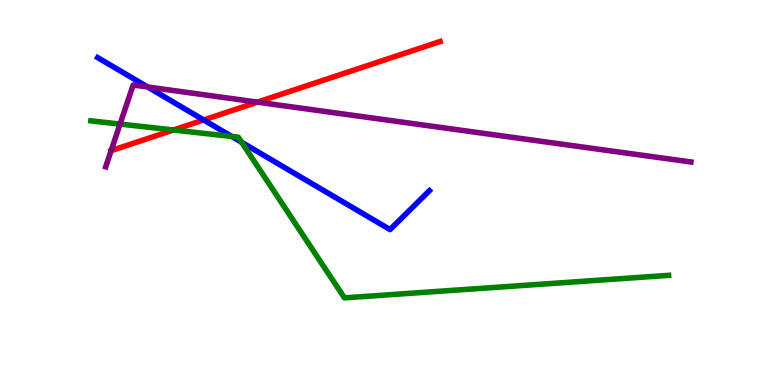[{'lines': ['blue', 'red'], 'intersections': [{'x': 2.63, 'y': 6.88}]}, {'lines': ['green', 'red'], 'intersections': [{'x': 2.24, 'y': 6.62}]}, {'lines': ['purple', 'red'], 'intersections': [{'x': 1.43, 'y': 6.09}, {'x': 3.32, 'y': 7.35}]}, {'lines': ['blue', 'green'], 'intersections': [{'x': 2.99, 'y': 6.46}, {'x': 3.12, 'y': 6.3}]}, {'lines': ['blue', 'purple'], 'intersections': [{'x': 1.9, 'y': 7.74}]}, {'lines': ['green', 'purple'], 'intersections': [{'x': 1.55, 'y': 6.78}]}]